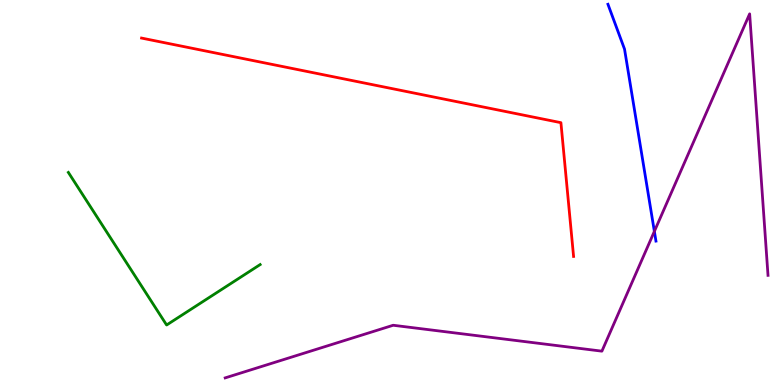[{'lines': ['blue', 'red'], 'intersections': []}, {'lines': ['green', 'red'], 'intersections': []}, {'lines': ['purple', 'red'], 'intersections': []}, {'lines': ['blue', 'green'], 'intersections': []}, {'lines': ['blue', 'purple'], 'intersections': [{'x': 8.44, 'y': 3.99}]}, {'lines': ['green', 'purple'], 'intersections': []}]